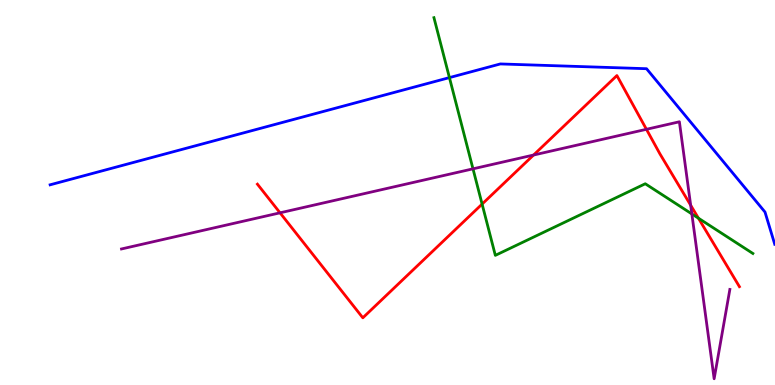[{'lines': ['blue', 'red'], 'intersections': []}, {'lines': ['green', 'red'], 'intersections': [{'x': 6.22, 'y': 4.7}, {'x': 9.01, 'y': 4.33}]}, {'lines': ['purple', 'red'], 'intersections': [{'x': 3.61, 'y': 4.47}, {'x': 6.88, 'y': 5.97}, {'x': 8.34, 'y': 6.64}, {'x': 8.91, 'y': 4.67}]}, {'lines': ['blue', 'green'], 'intersections': [{'x': 5.8, 'y': 7.98}]}, {'lines': ['blue', 'purple'], 'intersections': []}, {'lines': ['green', 'purple'], 'intersections': [{'x': 6.1, 'y': 5.61}, {'x': 8.93, 'y': 4.44}]}]